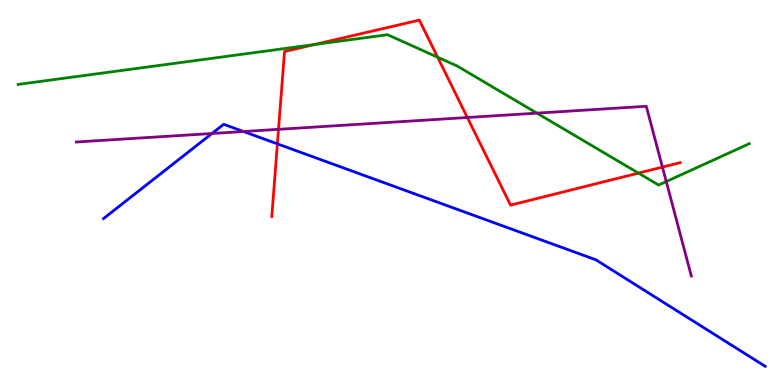[{'lines': ['blue', 'red'], 'intersections': [{'x': 3.58, 'y': 6.26}]}, {'lines': ['green', 'red'], 'intersections': [{'x': 4.06, 'y': 8.84}, {'x': 5.65, 'y': 8.51}, {'x': 8.24, 'y': 5.5}]}, {'lines': ['purple', 'red'], 'intersections': [{'x': 3.59, 'y': 6.64}, {'x': 6.03, 'y': 6.95}, {'x': 8.55, 'y': 5.66}]}, {'lines': ['blue', 'green'], 'intersections': []}, {'lines': ['blue', 'purple'], 'intersections': [{'x': 2.74, 'y': 6.53}, {'x': 3.14, 'y': 6.58}]}, {'lines': ['green', 'purple'], 'intersections': [{'x': 6.93, 'y': 7.06}, {'x': 8.6, 'y': 5.28}]}]